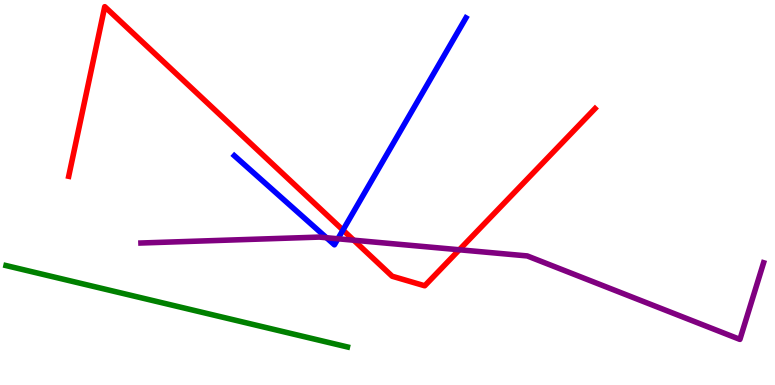[{'lines': ['blue', 'red'], 'intersections': [{'x': 4.43, 'y': 4.02}]}, {'lines': ['green', 'red'], 'intersections': []}, {'lines': ['purple', 'red'], 'intersections': [{'x': 4.56, 'y': 3.76}, {'x': 5.93, 'y': 3.51}]}, {'lines': ['blue', 'green'], 'intersections': []}, {'lines': ['blue', 'purple'], 'intersections': [{'x': 4.21, 'y': 3.82}, {'x': 4.36, 'y': 3.8}]}, {'lines': ['green', 'purple'], 'intersections': []}]